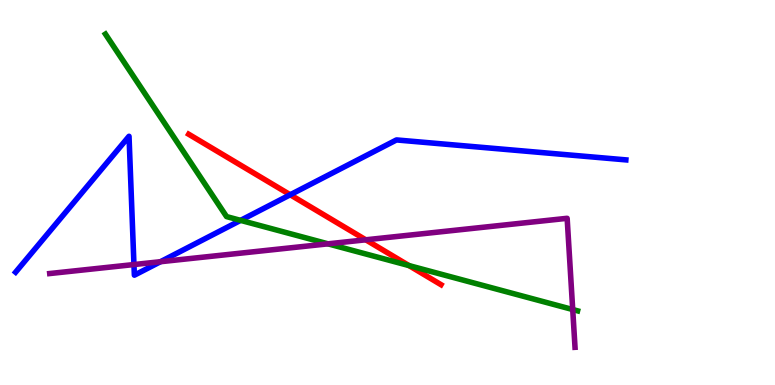[{'lines': ['blue', 'red'], 'intersections': [{'x': 3.74, 'y': 4.94}]}, {'lines': ['green', 'red'], 'intersections': [{'x': 5.28, 'y': 3.1}]}, {'lines': ['purple', 'red'], 'intersections': [{'x': 4.72, 'y': 3.77}]}, {'lines': ['blue', 'green'], 'intersections': [{'x': 3.1, 'y': 4.28}]}, {'lines': ['blue', 'purple'], 'intersections': [{'x': 1.73, 'y': 3.13}, {'x': 2.07, 'y': 3.2}]}, {'lines': ['green', 'purple'], 'intersections': [{'x': 4.23, 'y': 3.67}, {'x': 7.39, 'y': 1.96}]}]